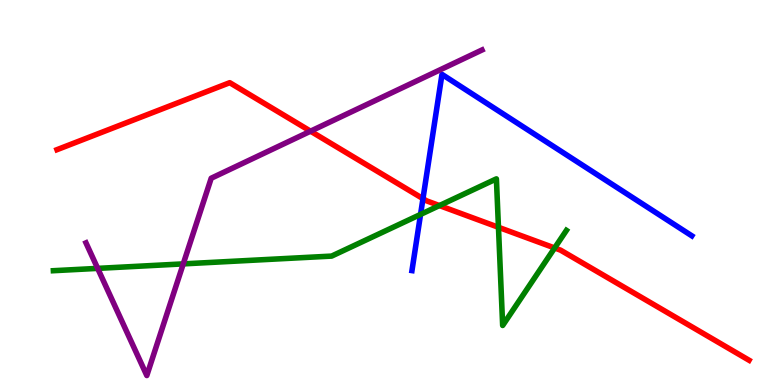[{'lines': ['blue', 'red'], 'intersections': [{'x': 5.46, 'y': 4.84}]}, {'lines': ['green', 'red'], 'intersections': [{'x': 5.67, 'y': 4.66}, {'x': 6.43, 'y': 4.1}, {'x': 7.16, 'y': 3.56}]}, {'lines': ['purple', 'red'], 'intersections': [{'x': 4.01, 'y': 6.59}]}, {'lines': ['blue', 'green'], 'intersections': [{'x': 5.43, 'y': 4.43}]}, {'lines': ['blue', 'purple'], 'intersections': []}, {'lines': ['green', 'purple'], 'intersections': [{'x': 1.26, 'y': 3.03}, {'x': 2.36, 'y': 3.15}]}]